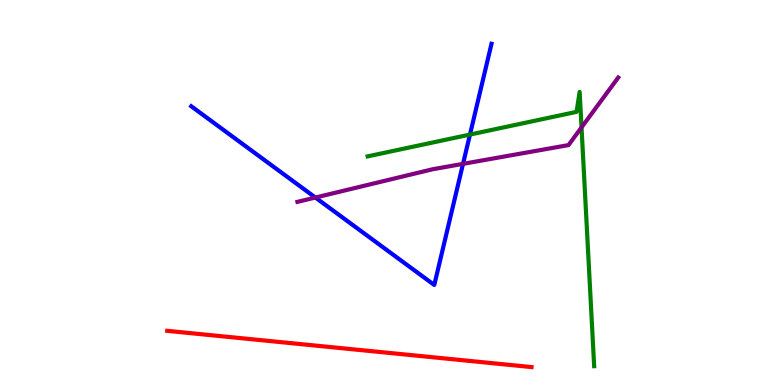[{'lines': ['blue', 'red'], 'intersections': []}, {'lines': ['green', 'red'], 'intersections': []}, {'lines': ['purple', 'red'], 'intersections': []}, {'lines': ['blue', 'green'], 'intersections': [{'x': 6.06, 'y': 6.5}]}, {'lines': ['blue', 'purple'], 'intersections': [{'x': 4.07, 'y': 4.87}, {'x': 5.97, 'y': 5.74}]}, {'lines': ['green', 'purple'], 'intersections': [{'x': 7.5, 'y': 6.69}]}]